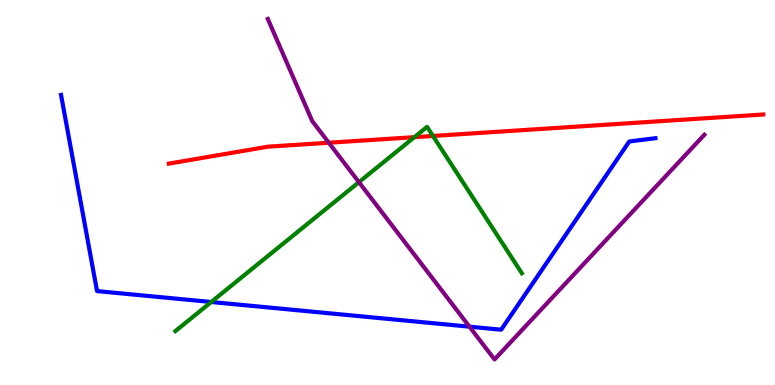[{'lines': ['blue', 'red'], 'intersections': []}, {'lines': ['green', 'red'], 'intersections': [{'x': 5.35, 'y': 6.44}, {'x': 5.59, 'y': 6.47}]}, {'lines': ['purple', 'red'], 'intersections': [{'x': 4.24, 'y': 6.29}]}, {'lines': ['blue', 'green'], 'intersections': [{'x': 2.73, 'y': 2.16}]}, {'lines': ['blue', 'purple'], 'intersections': [{'x': 6.06, 'y': 1.51}]}, {'lines': ['green', 'purple'], 'intersections': [{'x': 4.63, 'y': 5.27}]}]